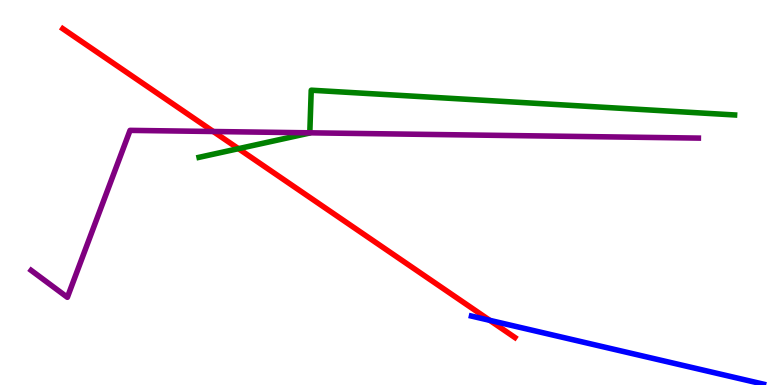[{'lines': ['blue', 'red'], 'intersections': [{'x': 6.32, 'y': 1.68}]}, {'lines': ['green', 'red'], 'intersections': [{'x': 3.08, 'y': 6.14}]}, {'lines': ['purple', 'red'], 'intersections': [{'x': 2.75, 'y': 6.58}]}, {'lines': ['blue', 'green'], 'intersections': []}, {'lines': ['blue', 'purple'], 'intersections': []}, {'lines': ['green', 'purple'], 'intersections': [{'x': 4.0, 'y': 6.55}]}]